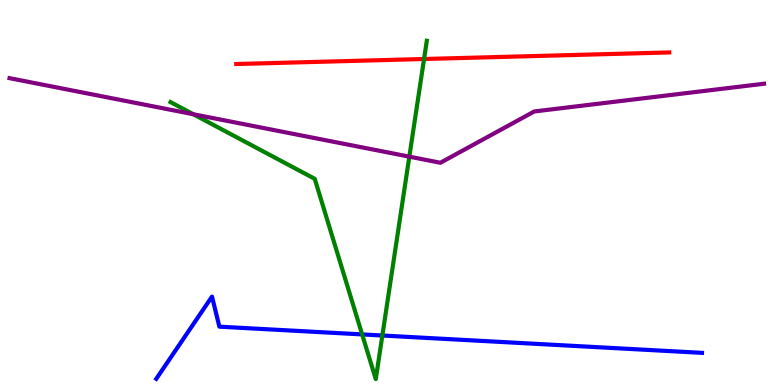[{'lines': ['blue', 'red'], 'intersections': []}, {'lines': ['green', 'red'], 'intersections': [{'x': 5.47, 'y': 8.47}]}, {'lines': ['purple', 'red'], 'intersections': []}, {'lines': ['blue', 'green'], 'intersections': [{'x': 4.67, 'y': 1.31}, {'x': 4.93, 'y': 1.29}]}, {'lines': ['blue', 'purple'], 'intersections': []}, {'lines': ['green', 'purple'], 'intersections': [{'x': 2.5, 'y': 7.03}, {'x': 5.28, 'y': 5.93}]}]